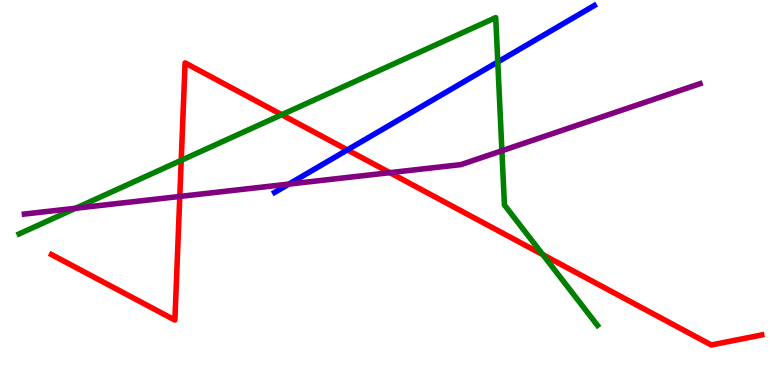[{'lines': ['blue', 'red'], 'intersections': [{'x': 4.48, 'y': 6.11}]}, {'lines': ['green', 'red'], 'intersections': [{'x': 2.34, 'y': 5.84}, {'x': 3.64, 'y': 7.02}, {'x': 7.0, 'y': 3.38}]}, {'lines': ['purple', 'red'], 'intersections': [{'x': 2.32, 'y': 4.9}, {'x': 5.03, 'y': 5.52}]}, {'lines': ['blue', 'green'], 'intersections': [{'x': 6.42, 'y': 8.39}]}, {'lines': ['blue', 'purple'], 'intersections': [{'x': 3.73, 'y': 5.22}]}, {'lines': ['green', 'purple'], 'intersections': [{'x': 0.977, 'y': 4.59}, {'x': 6.48, 'y': 6.08}]}]